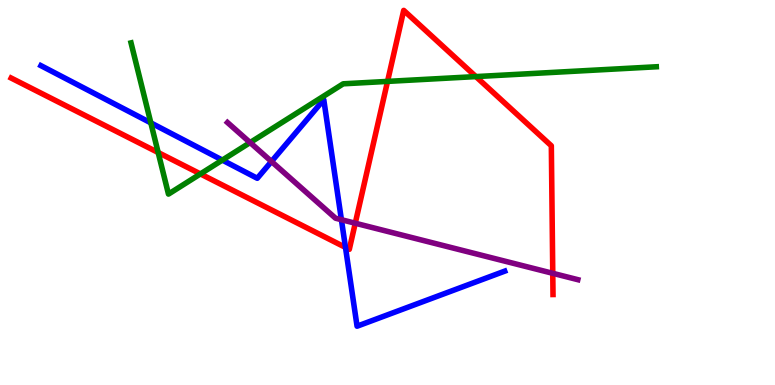[{'lines': ['blue', 'red'], 'intersections': [{'x': 4.46, 'y': 3.57}]}, {'lines': ['green', 'red'], 'intersections': [{'x': 2.04, 'y': 6.04}, {'x': 2.59, 'y': 5.48}, {'x': 5.0, 'y': 7.89}, {'x': 6.14, 'y': 8.01}]}, {'lines': ['purple', 'red'], 'intersections': [{'x': 4.58, 'y': 4.2}, {'x': 7.13, 'y': 2.9}]}, {'lines': ['blue', 'green'], 'intersections': [{'x': 1.95, 'y': 6.81}, {'x': 2.87, 'y': 5.84}]}, {'lines': ['blue', 'purple'], 'intersections': [{'x': 3.5, 'y': 5.81}, {'x': 4.41, 'y': 4.29}]}, {'lines': ['green', 'purple'], 'intersections': [{'x': 3.23, 'y': 6.3}]}]